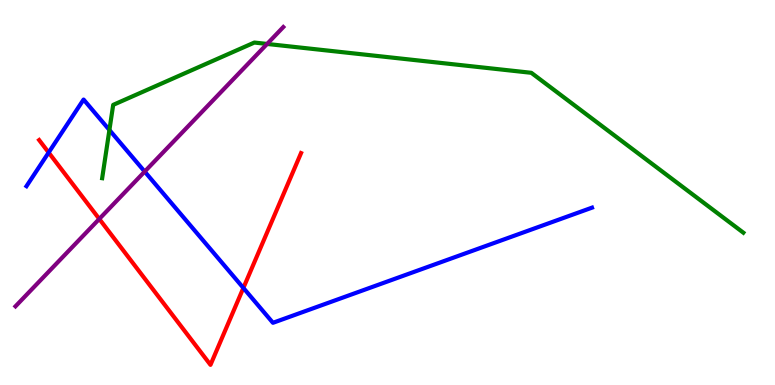[{'lines': ['blue', 'red'], 'intersections': [{'x': 0.628, 'y': 6.04}, {'x': 3.14, 'y': 2.52}]}, {'lines': ['green', 'red'], 'intersections': []}, {'lines': ['purple', 'red'], 'intersections': [{'x': 1.28, 'y': 4.31}]}, {'lines': ['blue', 'green'], 'intersections': [{'x': 1.41, 'y': 6.62}]}, {'lines': ['blue', 'purple'], 'intersections': [{'x': 1.87, 'y': 5.54}]}, {'lines': ['green', 'purple'], 'intersections': [{'x': 3.45, 'y': 8.86}]}]